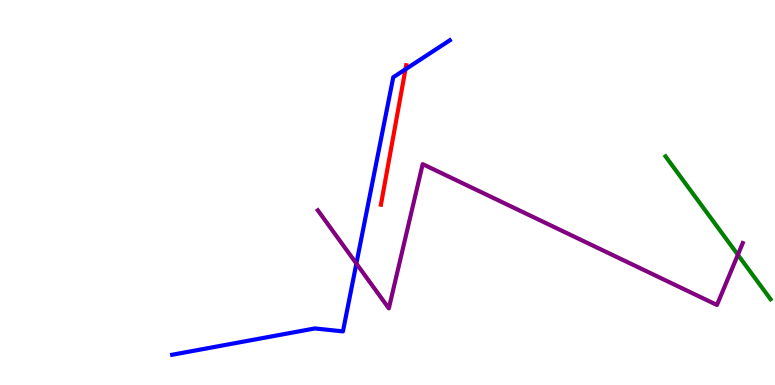[{'lines': ['blue', 'red'], 'intersections': [{'x': 5.23, 'y': 8.2}]}, {'lines': ['green', 'red'], 'intersections': []}, {'lines': ['purple', 'red'], 'intersections': []}, {'lines': ['blue', 'green'], 'intersections': []}, {'lines': ['blue', 'purple'], 'intersections': [{'x': 4.6, 'y': 3.15}]}, {'lines': ['green', 'purple'], 'intersections': [{'x': 9.52, 'y': 3.38}]}]